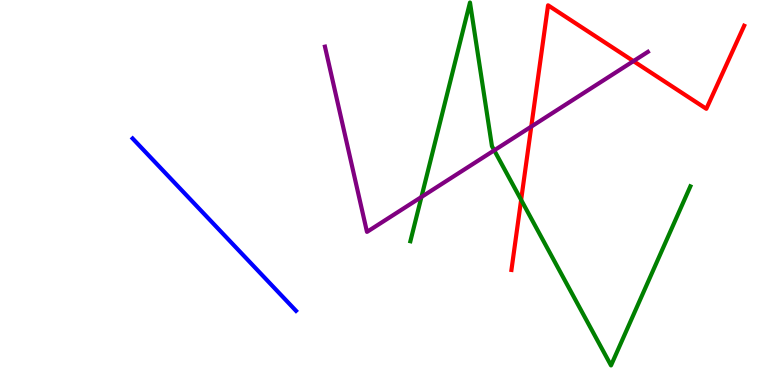[{'lines': ['blue', 'red'], 'intersections': []}, {'lines': ['green', 'red'], 'intersections': [{'x': 6.72, 'y': 4.81}]}, {'lines': ['purple', 'red'], 'intersections': [{'x': 6.86, 'y': 6.71}, {'x': 8.17, 'y': 8.41}]}, {'lines': ['blue', 'green'], 'intersections': []}, {'lines': ['blue', 'purple'], 'intersections': []}, {'lines': ['green', 'purple'], 'intersections': [{'x': 5.44, 'y': 4.88}, {'x': 6.38, 'y': 6.1}]}]